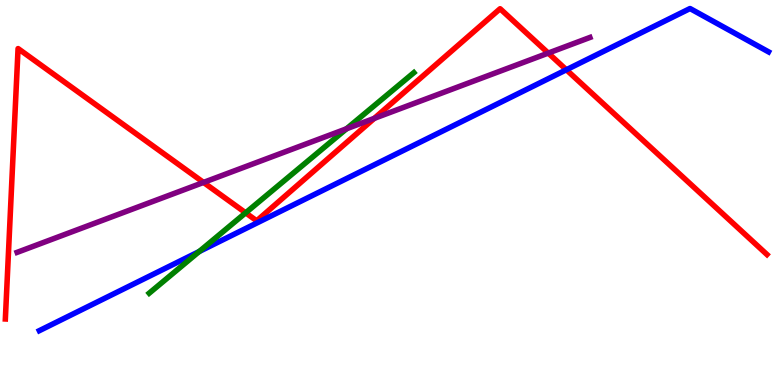[{'lines': ['blue', 'red'], 'intersections': [{'x': 7.31, 'y': 8.19}]}, {'lines': ['green', 'red'], 'intersections': [{'x': 3.17, 'y': 4.47}]}, {'lines': ['purple', 'red'], 'intersections': [{'x': 2.63, 'y': 5.26}, {'x': 4.83, 'y': 6.93}, {'x': 7.07, 'y': 8.62}]}, {'lines': ['blue', 'green'], 'intersections': [{'x': 2.57, 'y': 3.47}]}, {'lines': ['blue', 'purple'], 'intersections': []}, {'lines': ['green', 'purple'], 'intersections': [{'x': 4.47, 'y': 6.66}]}]